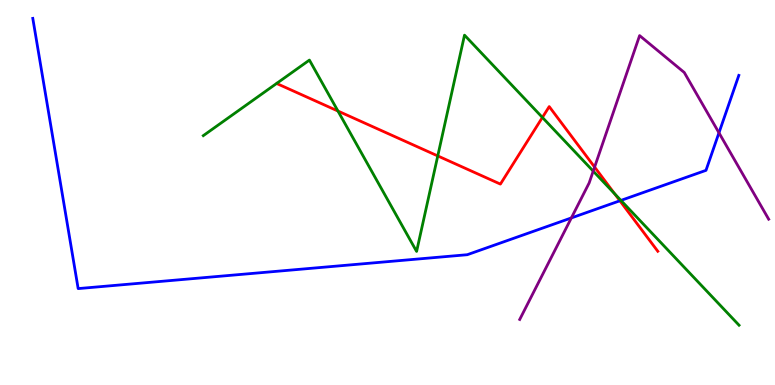[{'lines': ['blue', 'red'], 'intersections': [{'x': 8.0, 'y': 4.79}]}, {'lines': ['green', 'red'], 'intersections': [{'x': 4.36, 'y': 7.12}, {'x': 5.65, 'y': 5.95}, {'x': 7.0, 'y': 6.95}, {'x': 7.93, 'y': 4.97}]}, {'lines': ['purple', 'red'], 'intersections': [{'x': 7.67, 'y': 5.66}]}, {'lines': ['blue', 'green'], 'intersections': [{'x': 8.01, 'y': 4.79}]}, {'lines': ['blue', 'purple'], 'intersections': [{'x': 7.37, 'y': 4.34}, {'x': 9.28, 'y': 6.55}]}, {'lines': ['green', 'purple'], 'intersections': [{'x': 7.65, 'y': 5.56}]}]